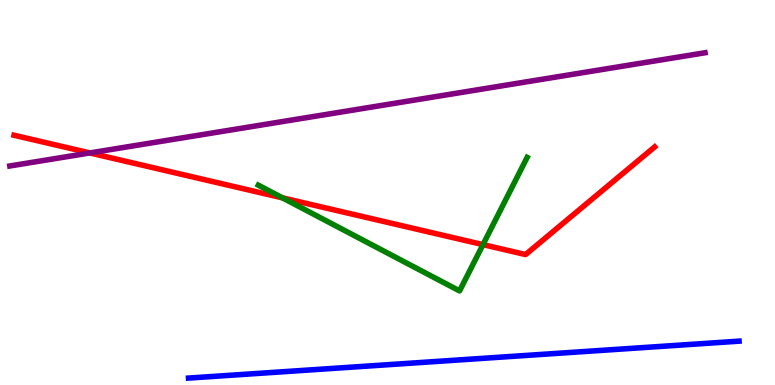[{'lines': ['blue', 'red'], 'intersections': []}, {'lines': ['green', 'red'], 'intersections': [{'x': 3.65, 'y': 4.86}, {'x': 6.23, 'y': 3.65}]}, {'lines': ['purple', 'red'], 'intersections': [{'x': 1.16, 'y': 6.03}]}, {'lines': ['blue', 'green'], 'intersections': []}, {'lines': ['blue', 'purple'], 'intersections': []}, {'lines': ['green', 'purple'], 'intersections': []}]